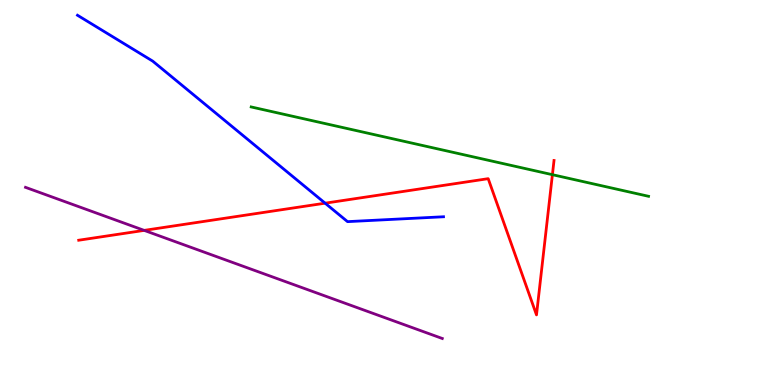[{'lines': ['blue', 'red'], 'intersections': [{'x': 4.2, 'y': 4.72}]}, {'lines': ['green', 'red'], 'intersections': [{'x': 7.13, 'y': 5.46}]}, {'lines': ['purple', 'red'], 'intersections': [{'x': 1.86, 'y': 4.02}]}, {'lines': ['blue', 'green'], 'intersections': []}, {'lines': ['blue', 'purple'], 'intersections': []}, {'lines': ['green', 'purple'], 'intersections': []}]